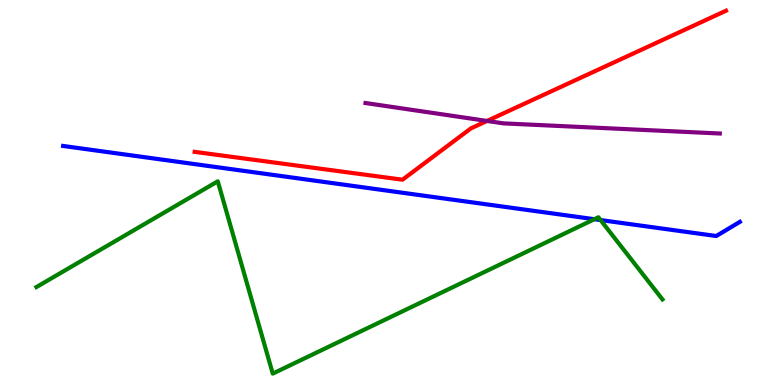[{'lines': ['blue', 'red'], 'intersections': []}, {'lines': ['green', 'red'], 'intersections': []}, {'lines': ['purple', 'red'], 'intersections': [{'x': 6.28, 'y': 6.86}]}, {'lines': ['blue', 'green'], 'intersections': [{'x': 7.67, 'y': 4.31}, {'x': 7.75, 'y': 4.28}]}, {'lines': ['blue', 'purple'], 'intersections': []}, {'lines': ['green', 'purple'], 'intersections': []}]